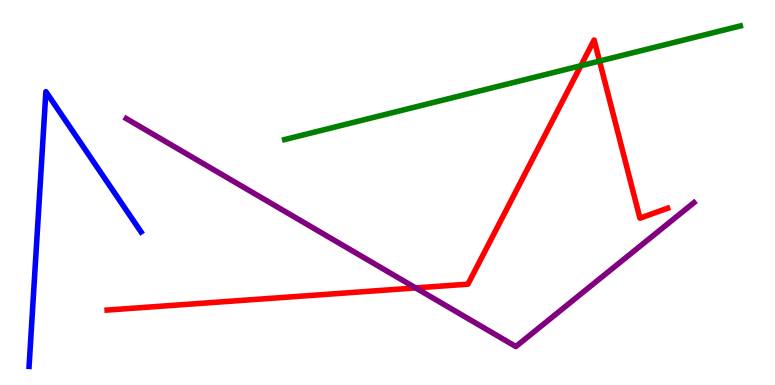[{'lines': ['blue', 'red'], 'intersections': []}, {'lines': ['green', 'red'], 'intersections': [{'x': 7.49, 'y': 8.29}, {'x': 7.74, 'y': 8.41}]}, {'lines': ['purple', 'red'], 'intersections': [{'x': 5.36, 'y': 2.52}]}, {'lines': ['blue', 'green'], 'intersections': []}, {'lines': ['blue', 'purple'], 'intersections': []}, {'lines': ['green', 'purple'], 'intersections': []}]